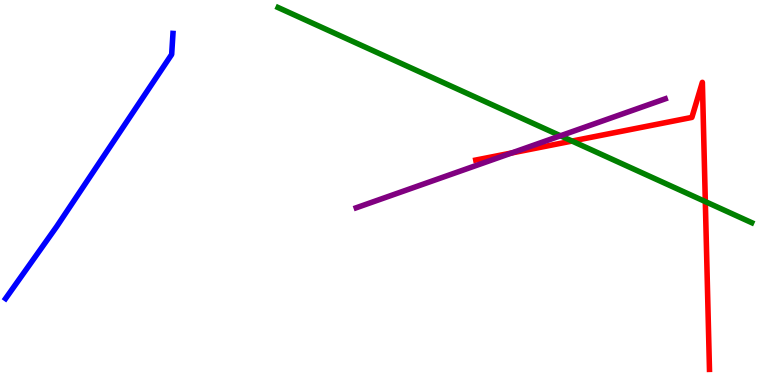[{'lines': ['blue', 'red'], 'intersections': []}, {'lines': ['green', 'red'], 'intersections': [{'x': 7.38, 'y': 6.34}, {'x': 9.1, 'y': 4.76}]}, {'lines': ['purple', 'red'], 'intersections': [{'x': 6.6, 'y': 6.03}]}, {'lines': ['blue', 'green'], 'intersections': []}, {'lines': ['blue', 'purple'], 'intersections': []}, {'lines': ['green', 'purple'], 'intersections': [{'x': 7.23, 'y': 6.47}]}]